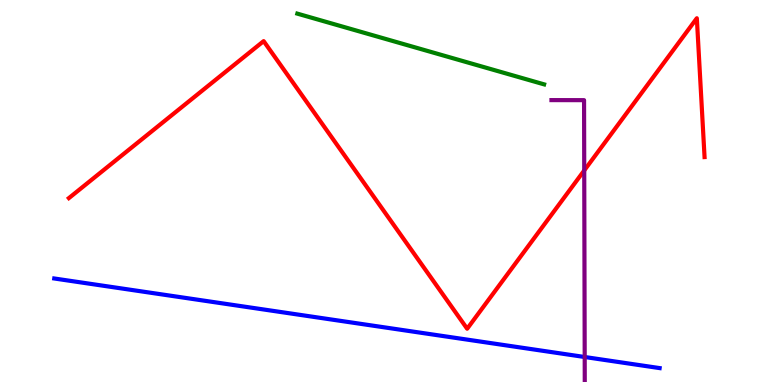[{'lines': ['blue', 'red'], 'intersections': []}, {'lines': ['green', 'red'], 'intersections': []}, {'lines': ['purple', 'red'], 'intersections': [{'x': 7.54, 'y': 5.57}]}, {'lines': ['blue', 'green'], 'intersections': []}, {'lines': ['blue', 'purple'], 'intersections': [{'x': 7.54, 'y': 0.727}]}, {'lines': ['green', 'purple'], 'intersections': []}]